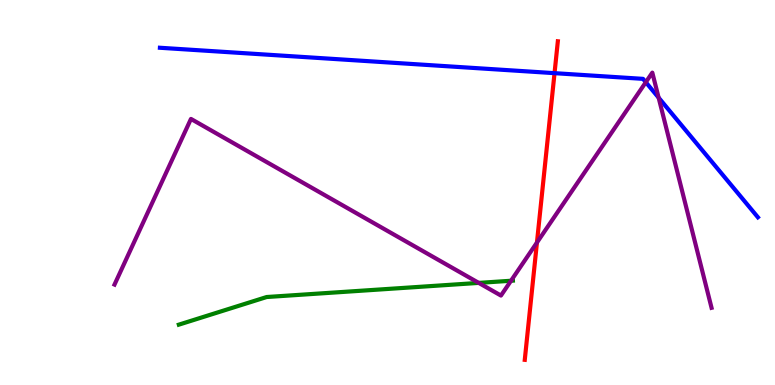[{'lines': ['blue', 'red'], 'intersections': [{'x': 7.16, 'y': 8.1}]}, {'lines': ['green', 'red'], 'intersections': []}, {'lines': ['purple', 'red'], 'intersections': [{'x': 6.93, 'y': 3.7}]}, {'lines': ['blue', 'green'], 'intersections': []}, {'lines': ['blue', 'purple'], 'intersections': [{'x': 8.33, 'y': 7.86}, {'x': 8.5, 'y': 7.46}]}, {'lines': ['green', 'purple'], 'intersections': [{'x': 6.18, 'y': 2.65}, {'x': 6.59, 'y': 2.71}]}]